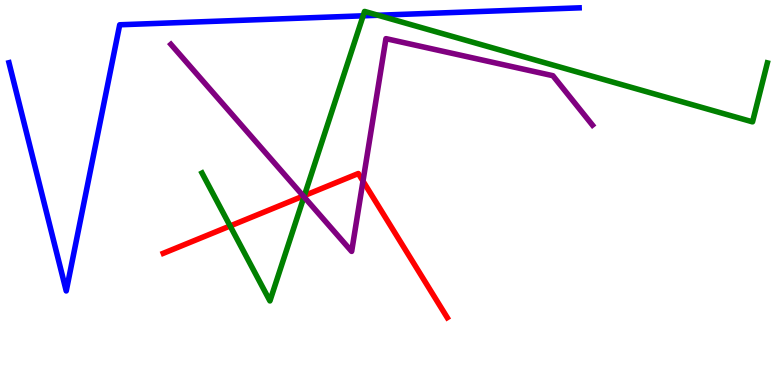[{'lines': ['blue', 'red'], 'intersections': []}, {'lines': ['green', 'red'], 'intersections': [{'x': 2.97, 'y': 4.13}, {'x': 3.93, 'y': 4.92}]}, {'lines': ['purple', 'red'], 'intersections': [{'x': 3.91, 'y': 4.91}, {'x': 4.68, 'y': 5.3}]}, {'lines': ['blue', 'green'], 'intersections': [{'x': 4.69, 'y': 9.59}, {'x': 4.88, 'y': 9.6}]}, {'lines': ['blue', 'purple'], 'intersections': []}, {'lines': ['green', 'purple'], 'intersections': [{'x': 3.92, 'y': 4.89}]}]